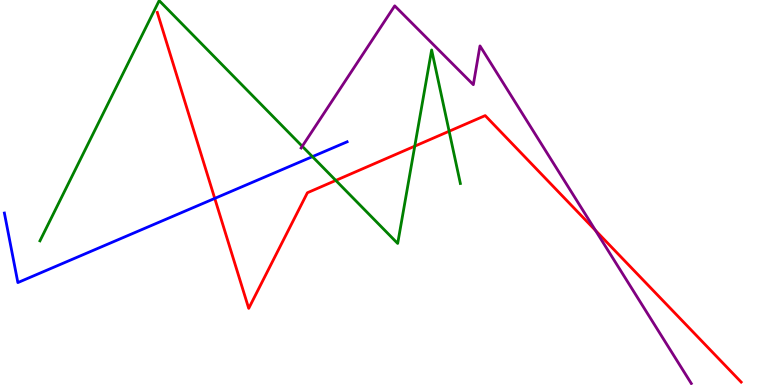[{'lines': ['blue', 'red'], 'intersections': [{'x': 2.77, 'y': 4.85}]}, {'lines': ['green', 'red'], 'intersections': [{'x': 4.33, 'y': 5.31}, {'x': 5.35, 'y': 6.2}, {'x': 5.8, 'y': 6.59}]}, {'lines': ['purple', 'red'], 'intersections': [{'x': 7.68, 'y': 4.01}]}, {'lines': ['blue', 'green'], 'intersections': [{'x': 4.03, 'y': 5.93}]}, {'lines': ['blue', 'purple'], 'intersections': []}, {'lines': ['green', 'purple'], 'intersections': [{'x': 3.9, 'y': 6.2}]}]